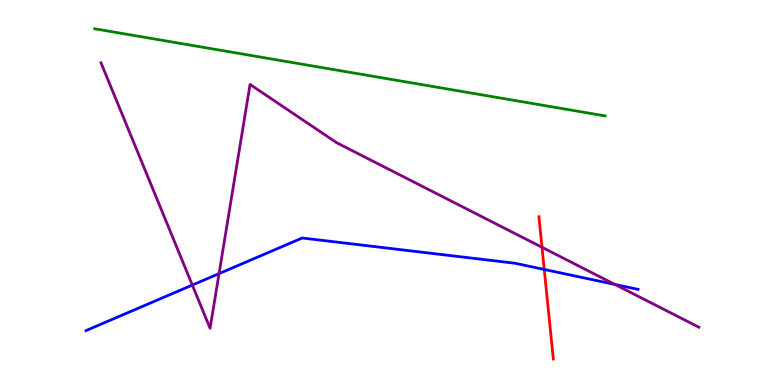[{'lines': ['blue', 'red'], 'intersections': [{'x': 7.02, 'y': 3.0}]}, {'lines': ['green', 'red'], 'intersections': []}, {'lines': ['purple', 'red'], 'intersections': [{'x': 6.99, 'y': 3.58}]}, {'lines': ['blue', 'green'], 'intersections': []}, {'lines': ['blue', 'purple'], 'intersections': [{'x': 2.48, 'y': 2.6}, {'x': 2.83, 'y': 2.89}, {'x': 7.94, 'y': 2.61}]}, {'lines': ['green', 'purple'], 'intersections': []}]